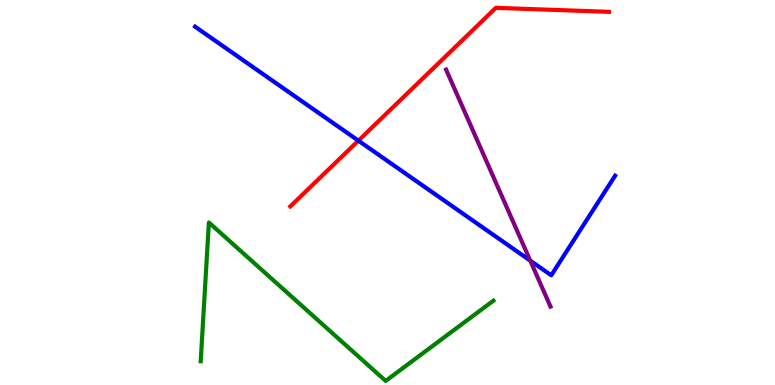[{'lines': ['blue', 'red'], 'intersections': [{'x': 4.62, 'y': 6.35}]}, {'lines': ['green', 'red'], 'intersections': []}, {'lines': ['purple', 'red'], 'intersections': []}, {'lines': ['blue', 'green'], 'intersections': []}, {'lines': ['blue', 'purple'], 'intersections': [{'x': 6.84, 'y': 3.23}]}, {'lines': ['green', 'purple'], 'intersections': []}]